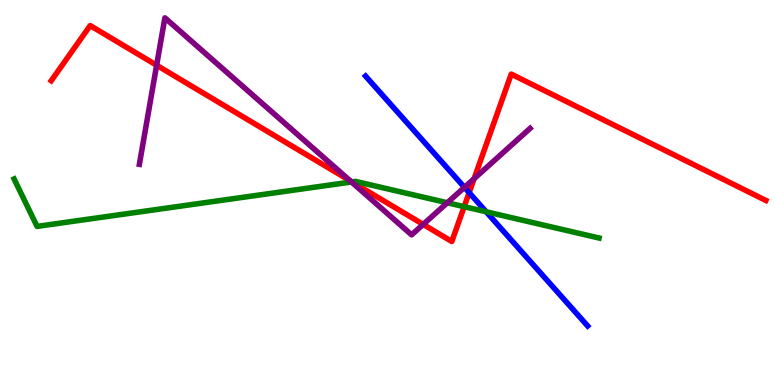[{'lines': ['blue', 'red'], 'intersections': [{'x': 6.05, 'y': 5.0}]}, {'lines': ['green', 'red'], 'intersections': [{'x': 4.54, 'y': 5.28}, {'x': 5.99, 'y': 4.63}]}, {'lines': ['purple', 'red'], 'intersections': [{'x': 2.02, 'y': 8.31}, {'x': 4.52, 'y': 5.3}, {'x': 5.46, 'y': 4.17}, {'x': 6.12, 'y': 5.36}]}, {'lines': ['blue', 'green'], 'intersections': [{'x': 6.27, 'y': 4.5}]}, {'lines': ['blue', 'purple'], 'intersections': [{'x': 5.99, 'y': 5.13}]}, {'lines': ['green', 'purple'], 'intersections': [{'x': 4.54, 'y': 5.27}, {'x': 5.77, 'y': 4.73}]}]